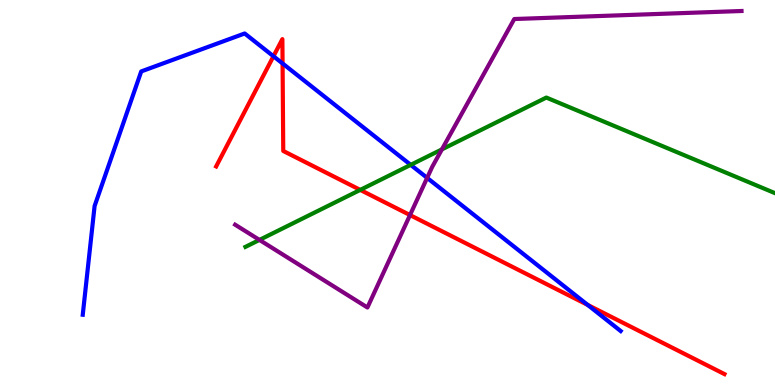[{'lines': ['blue', 'red'], 'intersections': [{'x': 3.53, 'y': 8.54}, {'x': 3.65, 'y': 8.35}, {'x': 7.58, 'y': 2.08}]}, {'lines': ['green', 'red'], 'intersections': [{'x': 4.65, 'y': 5.07}]}, {'lines': ['purple', 'red'], 'intersections': [{'x': 5.29, 'y': 4.41}]}, {'lines': ['blue', 'green'], 'intersections': [{'x': 5.3, 'y': 5.72}]}, {'lines': ['blue', 'purple'], 'intersections': [{'x': 5.51, 'y': 5.38}]}, {'lines': ['green', 'purple'], 'intersections': [{'x': 3.35, 'y': 3.77}, {'x': 5.7, 'y': 6.12}]}]